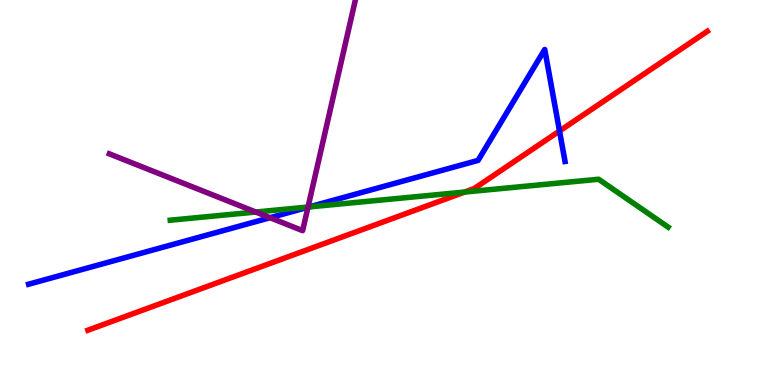[{'lines': ['blue', 'red'], 'intersections': [{'x': 7.22, 'y': 6.6}]}, {'lines': ['green', 'red'], 'intersections': [{'x': 6.0, 'y': 5.01}]}, {'lines': ['purple', 'red'], 'intersections': []}, {'lines': ['blue', 'green'], 'intersections': [{'x': 3.99, 'y': 4.63}]}, {'lines': ['blue', 'purple'], 'intersections': [{'x': 3.48, 'y': 4.35}, {'x': 3.97, 'y': 4.62}]}, {'lines': ['green', 'purple'], 'intersections': [{'x': 3.3, 'y': 4.49}, {'x': 3.97, 'y': 4.62}]}]